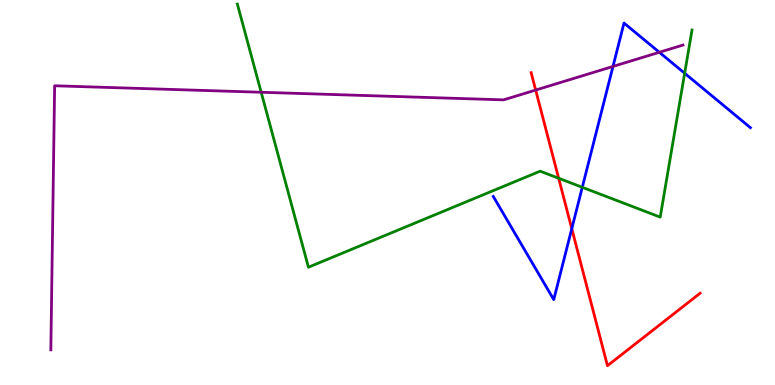[{'lines': ['blue', 'red'], 'intersections': [{'x': 7.38, 'y': 4.06}]}, {'lines': ['green', 'red'], 'intersections': [{'x': 7.21, 'y': 5.37}]}, {'lines': ['purple', 'red'], 'intersections': [{'x': 6.91, 'y': 7.66}]}, {'lines': ['blue', 'green'], 'intersections': [{'x': 7.51, 'y': 5.14}, {'x': 8.83, 'y': 8.1}]}, {'lines': ['blue', 'purple'], 'intersections': [{'x': 7.91, 'y': 8.27}, {'x': 8.51, 'y': 8.64}]}, {'lines': ['green', 'purple'], 'intersections': [{'x': 3.37, 'y': 7.6}]}]